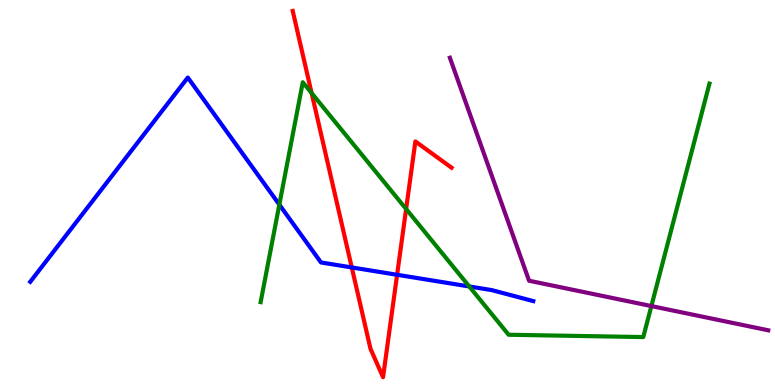[{'lines': ['blue', 'red'], 'intersections': [{'x': 4.54, 'y': 3.05}, {'x': 5.12, 'y': 2.86}]}, {'lines': ['green', 'red'], 'intersections': [{'x': 4.02, 'y': 7.58}, {'x': 5.24, 'y': 4.57}]}, {'lines': ['purple', 'red'], 'intersections': []}, {'lines': ['blue', 'green'], 'intersections': [{'x': 3.6, 'y': 4.69}, {'x': 6.06, 'y': 2.56}]}, {'lines': ['blue', 'purple'], 'intersections': []}, {'lines': ['green', 'purple'], 'intersections': [{'x': 8.4, 'y': 2.05}]}]